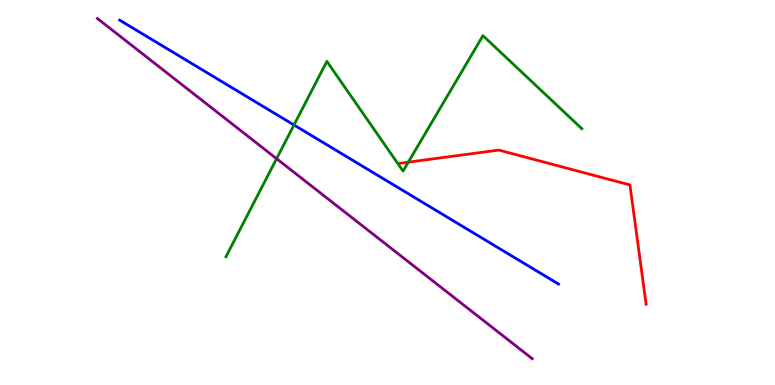[{'lines': ['blue', 'red'], 'intersections': []}, {'lines': ['green', 'red'], 'intersections': [{'x': 5.27, 'y': 5.79}]}, {'lines': ['purple', 'red'], 'intersections': []}, {'lines': ['blue', 'green'], 'intersections': [{'x': 3.79, 'y': 6.75}]}, {'lines': ['blue', 'purple'], 'intersections': []}, {'lines': ['green', 'purple'], 'intersections': [{'x': 3.57, 'y': 5.88}]}]